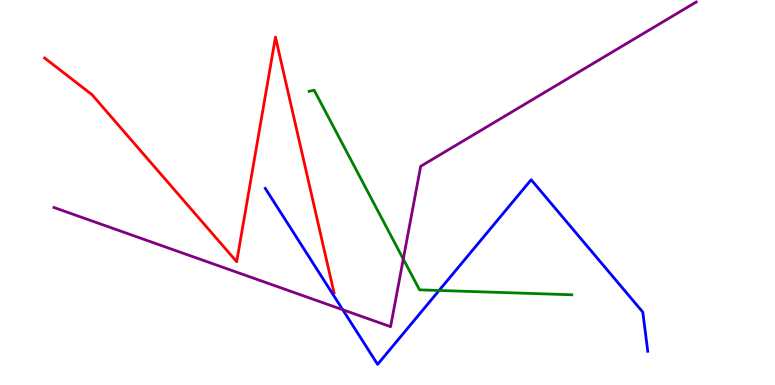[{'lines': ['blue', 'red'], 'intersections': []}, {'lines': ['green', 'red'], 'intersections': []}, {'lines': ['purple', 'red'], 'intersections': []}, {'lines': ['blue', 'green'], 'intersections': [{'x': 5.67, 'y': 2.46}]}, {'lines': ['blue', 'purple'], 'intersections': [{'x': 4.42, 'y': 1.95}]}, {'lines': ['green', 'purple'], 'intersections': [{'x': 5.2, 'y': 3.27}]}]